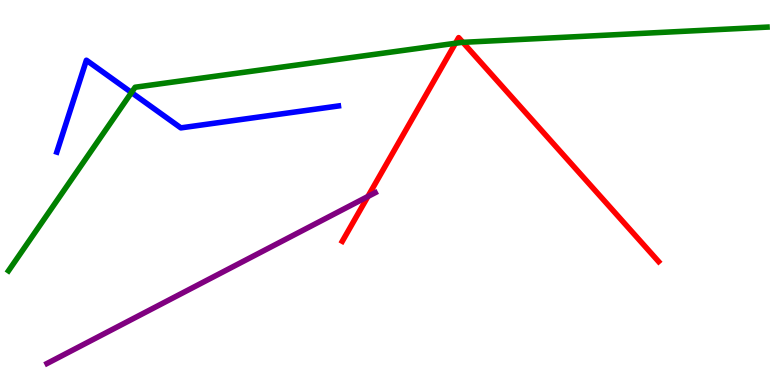[{'lines': ['blue', 'red'], 'intersections': []}, {'lines': ['green', 'red'], 'intersections': [{'x': 5.88, 'y': 8.88}, {'x': 5.97, 'y': 8.9}]}, {'lines': ['purple', 'red'], 'intersections': [{'x': 4.75, 'y': 4.9}]}, {'lines': ['blue', 'green'], 'intersections': [{'x': 1.7, 'y': 7.6}]}, {'lines': ['blue', 'purple'], 'intersections': []}, {'lines': ['green', 'purple'], 'intersections': []}]